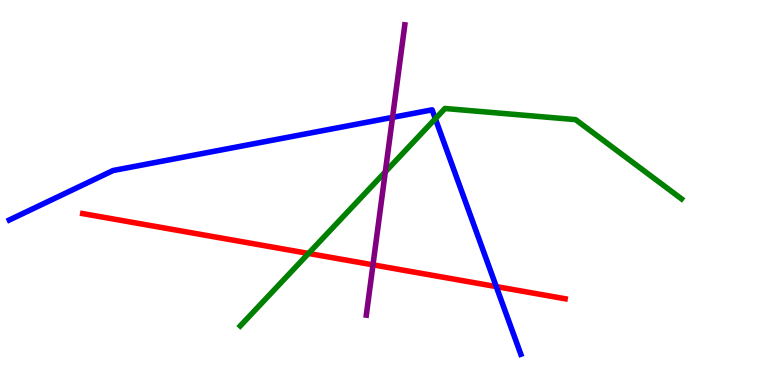[{'lines': ['blue', 'red'], 'intersections': [{'x': 6.4, 'y': 2.56}]}, {'lines': ['green', 'red'], 'intersections': [{'x': 3.98, 'y': 3.42}]}, {'lines': ['purple', 'red'], 'intersections': [{'x': 4.81, 'y': 3.12}]}, {'lines': ['blue', 'green'], 'intersections': [{'x': 5.62, 'y': 6.92}]}, {'lines': ['blue', 'purple'], 'intersections': [{'x': 5.06, 'y': 6.95}]}, {'lines': ['green', 'purple'], 'intersections': [{'x': 4.97, 'y': 5.54}]}]